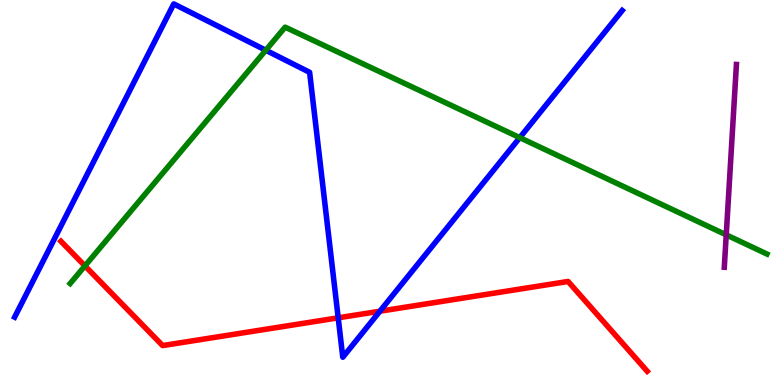[{'lines': ['blue', 'red'], 'intersections': [{'x': 4.36, 'y': 1.75}, {'x': 4.9, 'y': 1.92}]}, {'lines': ['green', 'red'], 'intersections': [{'x': 1.1, 'y': 3.09}]}, {'lines': ['purple', 'red'], 'intersections': []}, {'lines': ['blue', 'green'], 'intersections': [{'x': 3.43, 'y': 8.69}, {'x': 6.71, 'y': 6.42}]}, {'lines': ['blue', 'purple'], 'intersections': []}, {'lines': ['green', 'purple'], 'intersections': [{'x': 9.37, 'y': 3.9}]}]